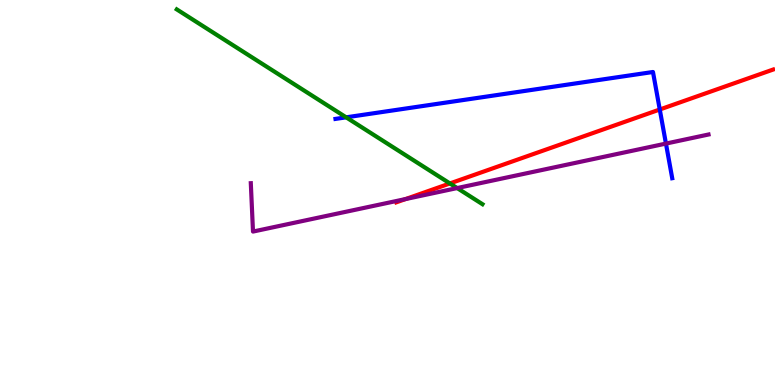[{'lines': ['blue', 'red'], 'intersections': [{'x': 8.51, 'y': 7.16}]}, {'lines': ['green', 'red'], 'intersections': [{'x': 5.81, 'y': 5.24}]}, {'lines': ['purple', 'red'], 'intersections': [{'x': 5.23, 'y': 4.83}]}, {'lines': ['blue', 'green'], 'intersections': [{'x': 4.47, 'y': 6.95}]}, {'lines': ['blue', 'purple'], 'intersections': [{'x': 8.59, 'y': 6.27}]}, {'lines': ['green', 'purple'], 'intersections': [{'x': 5.9, 'y': 5.12}]}]